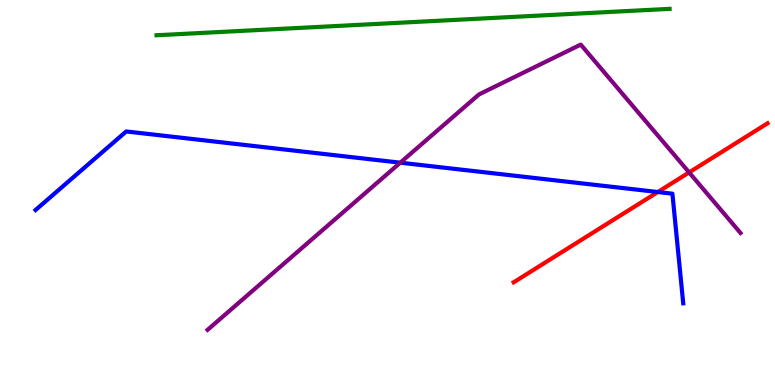[{'lines': ['blue', 'red'], 'intersections': [{'x': 8.49, 'y': 5.01}]}, {'lines': ['green', 'red'], 'intersections': []}, {'lines': ['purple', 'red'], 'intersections': [{'x': 8.89, 'y': 5.52}]}, {'lines': ['blue', 'green'], 'intersections': []}, {'lines': ['blue', 'purple'], 'intersections': [{'x': 5.17, 'y': 5.77}]}, {'lines': ['green', 'purple'], 'intersections': []}]